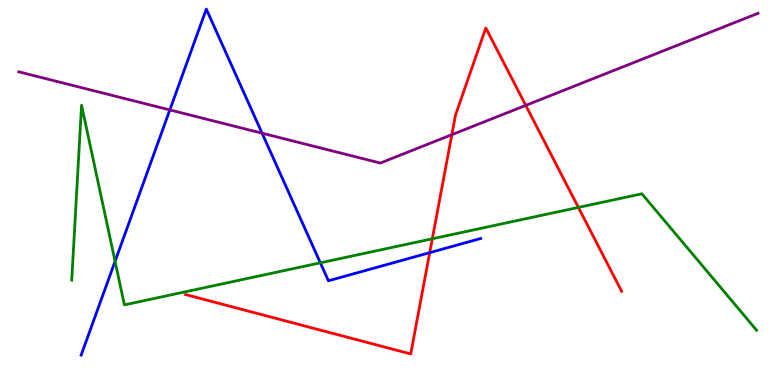[{'lines': ['blue', 'red'], 'intersections': [{'x': 5.54, 'y': 3.44}]}, {'lines': ['green', 'red'], 'intersections': [{'x': 5.58, 'y': 3.8}, {'x': 7.46, 'y': 4.61}]}, {'lines': ['purple', 'red'], 'intersections': [{'x': 5.83, 'y': 6.5}, {'x': 6.78, 'y': 7.26}]}, {'lines': ['blue', 'green'], 'intersections': [{'x': 1.48, 'y': 3.21}, {'x': 4.13, 'y': 3.17}]}, {'lines': ['blue', 'purple'], 'intersections': [{'x': 2.19, 'y': 7.14}, {'x': 3.38, 'y': 6.54}]}, {'lines': ['green', 'purple'], 'intersections': []}]